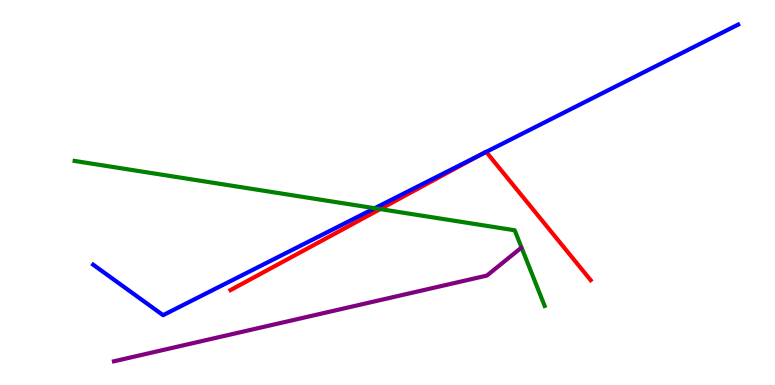[{'lines': ['blue', 'red'], 'intersections': [{'x': 6.21, 'y': 5.99}, {'x': 6.27, 'y': 6.05}]}, {'lines': ['green', 'red'], 'intersections': [{'x': 4.91, 'y': 4.57}]}, {'lines': ['purple', 'red'], 'intersections': []}, {'lines': ['blue', 'green'], 'intersections': [{'x': 4.84, 'y': 4.59}]}, {'lines': ['blue', 'purple'], 'intersections': []}, {'lines': ['green', 'purple'], 'intersections': []}]